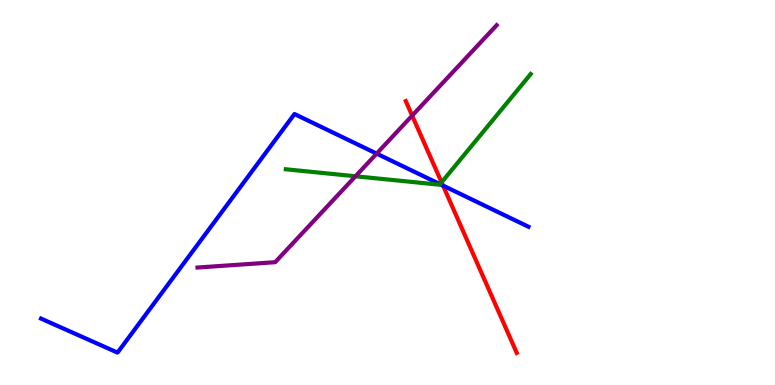[{'lines': ['blue', 'red'], 'intersections': [{'x': 5.72, 'y': 5.18}]}, {'lines': ['green', 'red'], 'intersections': [{'x': 5.7, 'y': 5.26}]}, {'lines': ['purple', 'red'], 'intersections': [{'x': 5.32, 'y': 7.0}]}, {'lines': ['blue', 'green'], 'intersections': [{'x': 5.68, 'y': 5.22}]}, {'lines': ['blue', 'purple'], 'intersections': [{'x': 4.86, 'y': 6.01}]}, {'lines': ['green', 'purple'], 'intersections': [{'x': 4.59, 'y': 5.42}]}]